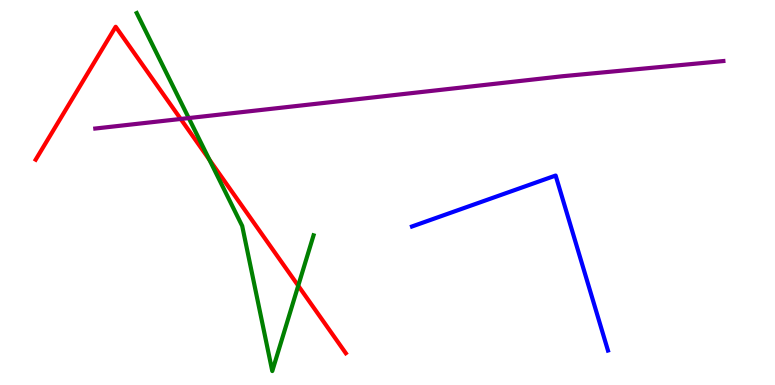[{'lines': ['blue', 'red'], 'intersections': []}, {'lines': ['green', 'red'], 'intersections': [{'x': 2.7, 'y': 5.85}, {'x': 3.85, 'y': 2.58}]}, {'lines': ['purple', 'red'], 'intersections': [{'x': 2.33, 'y': 6.91}]}, {'lines': ['blue', 'green'], 'intersections': []}, {'lines': ['blue', 'purple'], 'intersections': []}, {'lines': ['green', 'purple'], 'intersections': [{'x': 2.44, 'y': 6.93}]}]